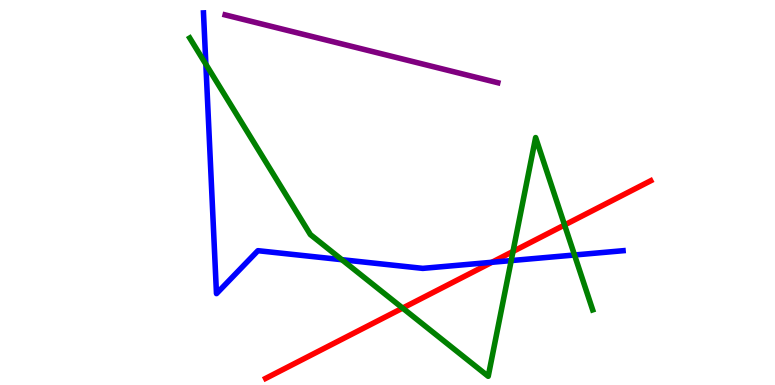[{'lines': ['blue', 'red'], 'intersections': [{'x': 6.35, 'y': 3.19}]}, {'lines': ['green', 'red'], 'intersections': [{'x': 5.2, 'y': 2.0}, {'x': 6.62, 'y': 3.47}, {'x': 7.28, 'y': 4.16}]}, {'lines': ['purple', 'red'], 'intersections': []}, {'lines': ['blue', 'green'], 'intersections': [{'x': 2.66, 'y': 8.33}, {'x': 4.41, 'y': 3.25}, {'x': 6.6, 'y': 3.23}, {'x': 7.41, 'y': 3.38}]}, {'lines': ['blue', 'purple'], 'intersections': []}, {'lines': ['green', 'purple'], 'intersections': []}]